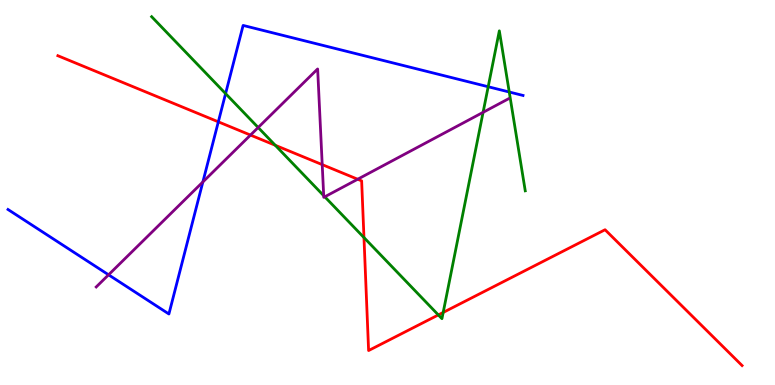[{'lines': ['blue', 'red'], 'intersections': [{'x': 2.82, 'y': 6.84}]}, {'lines': ['green', 'red'], 'intersections': [{'x': 3.55, 'y': 6.23}, {'x': 4.7, 'y': 3.83}, {'x': 5.66, 'y': 1.82}, {'x': 5.72, 'y': 1.88}]}, {'lines': ['purple', 'red'], 'intersections': [{'x': 3.23, 'y': 6.49}, {'x': 4.16, 'y': 5.72}, {'x': 4.62, 'y': 5.34}]}, {'lines': ['blue', 'green'], 'intersections': [{'x': 2.91, 'y': 7.57}, {'x': 6.3, 'y': 7.75}, {'x': 6.57, 'y': 7.61}]}, {'lines': ['blue', 'purple'], 'intersections': [{'x': 1.4, 'y': 2.86}, {'x': 2.62, 'y': 5.27}]}, {'lines': ['green', 'purple'], 'intersections': [{'x': 3.33, 'y': 6.69}, {'x': 4.18, 'y': 4.92}, {'x': 4.19, 'y': 4.89}, {'x': 6.23, 'y': 7.08}]}]